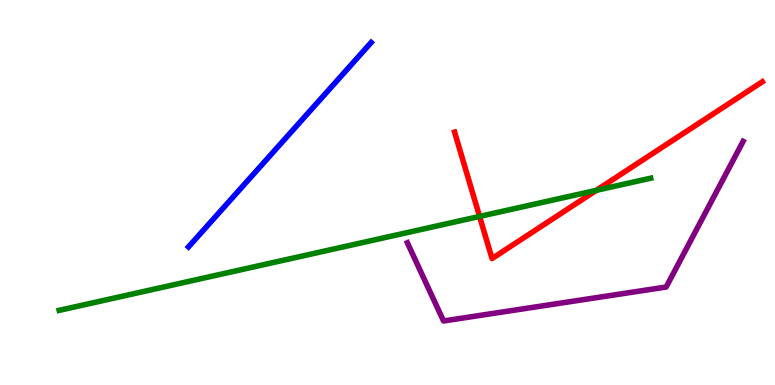[{'lines': ['blue', 'red'], 'intersections': []}, {'lines': ['green', 'red'], 'intersections': [{'x': 6.19, 'y': 4.38}, {'x': 7.69, 'y': 5.06}]}, {'lines': ['purple', 'red'], 'intersections': []}, {'lines': ['blue', 'green'], 'intersections': []}, {'lines': ['blue', 'purple'], 'intersections': []}, {'lines': ['green', 'purple'], 'intersections': []}]